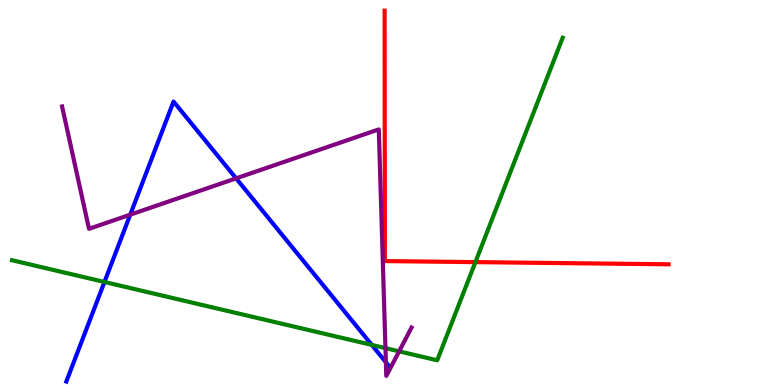[{'lines': ['blue', 'red'], 'intersections': []}, {'lines': ['green', 'red'], 'intersections': [{'x': 6.13, 'y': 3.19}]}, {'lines': ['purple', 'red'], 'intersections': []}, {'lines': ['blue', 'green'], 'intersections': [{'x': 1.35, 'y': 2.68}, {'x': 4.8, 'y': 1.04}]}, {'lines': ['blue', 'purple'], 'intersections': [{'x': 1.68, 'y': 4.42}, {'x': 3.05, 'y': 5.37}, {'x': 4.98, 'y': 0.591}]}, {'lines': ['green', 'purple'], 'intersections': [{'x': 4.97, 'y': 0.958}, {'x': 5.15, 'y': 0.874}]}]